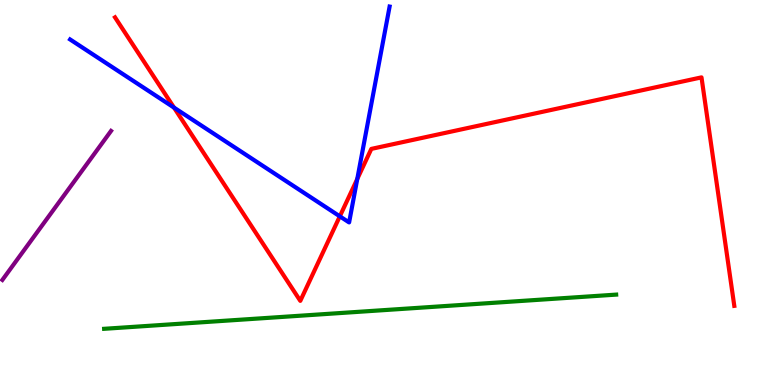[{'lines': ['blue', 'red'], 'intersections': [{'x': 2.25, 'y': 7.21}, {'x': 4.38, 'y': 4.38}, {'x': 4.61, 'y': 5.35}]}, {'lines': ['green', 'red'], 'intersections': []}, {'lines': ['purple', 'red'], 'intersections': []}, {'lines': ['blue', 'green'], 'intersections': []}, {'lines': ['blue', 'purple'], 'intersections': []}, {'lines': ['green', 'purple'], 'intersections': []}]